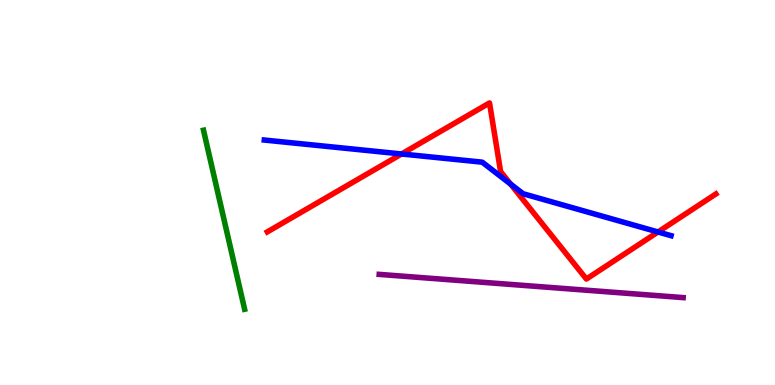[{'lines': ['blue', 'red'], 'intersections': [{'x': 5.18, 'y': 6.0}, {'x': 6.59, 'y': 5.22}, {'x': 8.49, 'y': 3.97}]}, {'lines': ['green', 'red'], 'intersections': []}, {'lines': ['purple', 'red'], 'intersections': []}, {'lines': ['blue', 'green'], 'intersections': []}, {'lines': ['blue', 'purple'], 'intersections': []}, {'lines': ['green', 'purple'], 'intersections': []}]